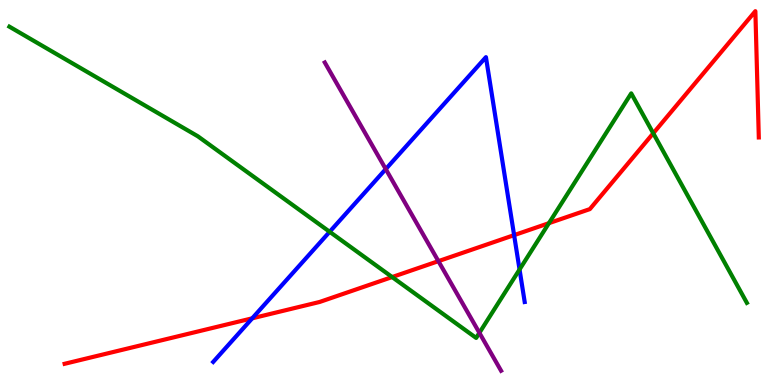[{'lines': ['blue', 'red'], 'intersections': [{'x': 3.25, 'y': 1.73}, {'x': 6.63, 'y': 3.89}]}, {'lines': ['green', 'red'], 'intersections': [{'x': 5.06, 'y': 2.8}, {'x': 7.08, 'y': 4.2}, {'x': 8.43, 'y': 6.54}]}, {'lines': ['purple', 'red'], 'intersections': [{'x': 5.66, 'y': 3.22}]}, {'lines': ['blue', 'green'], 'intersections': [{'x': 4.25, 'y': 3.98}, {'x': 6.7, 'y': 3.0}]}, {'lines': ['blue', 'purple'], 'intersections': [{'x': 4.98, 'y': 5.61}]}, {'lines': ['green', 'purple'], 'intersections': [{'x': 6.19, 'y': 1.36}]}]